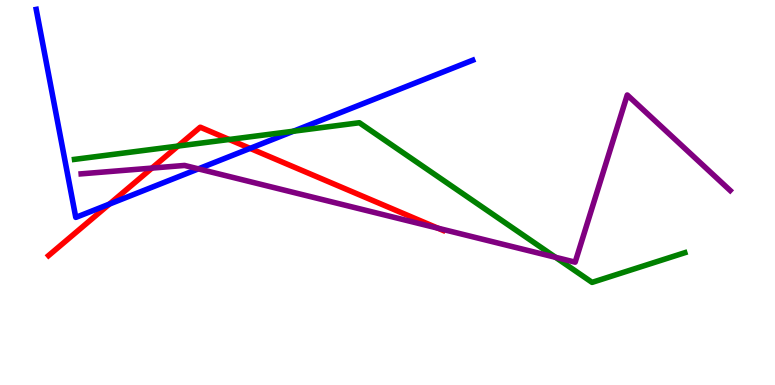[{'lines': ['blue', 'red'], 'intersections': [{'x': 1.41, 'y': 4.7}, {'x': 3.23, 'y': 6.15}]}, {'lines': ['green', 'red'], 'intersections': [{'x': 2.3, 'y': 6.21}, {'x': 2.96, 'y': 6.38}]}, {'lines': ['purple', 'red'], 'intersections': [{'x': 1.96, 'y': 5.63}, {'x': 5.65, 'y': 4.07}]}, {'lines': ['blue', 'green'], 'intersections': [{'x': 3.79, 'y': 6.59}]}, {'lines': ['blue', 'purple'], 'intersections': [{'x': 2.56, 'y': 5.61}]}, {'lines': ['green', 'purple'], 'intersections': [{'x': 7.17, 'y': 3.32}]}]